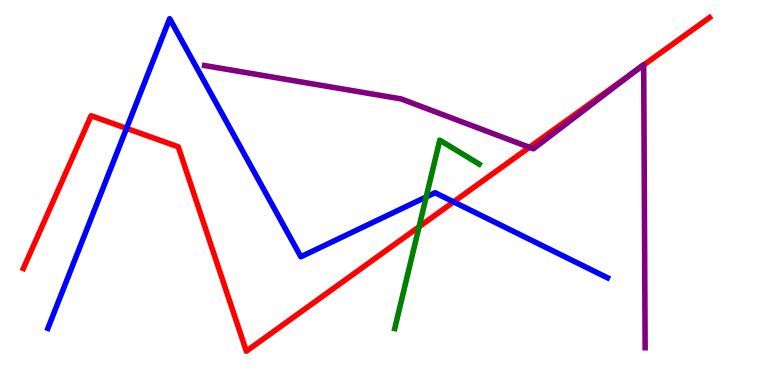[{'lines': ['blue', 'red'], 'intersections': [{'x': 1.63, 'y': 6.67}, {'x': 5.85, 'y': 4.76}]}, {'lines': ['green', 'red'], 'intersections': [{'x': 5.41, 'y': 4.11}]}, {'lines': ['purple', 'red'], 'intersections': [{'x': 6.83, 'y': 6.17}, {'x': 8.18, 'y': 8.13}, {'x': 8.31, 'y': 8.31}]}, {'lines': ['blue', 'green'], 'intersections': [{'x': 5.5, 'y': 4.88}]}, {'lines': ['blue', 'purple'], 'intersections': []}, {'lines': ['green', 'purple'], 'intersections': []}]